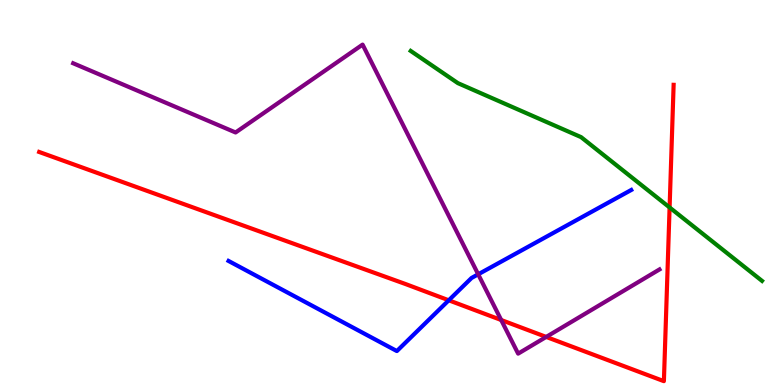[{'lines': ['blue', 'red'], 'intersections': [{'x': 5.79, 'y': 2.2}]}, {'lines': ['green', 'red'], 'intersections': [{'x': 8.64, 'y': 4.61}]}, {'lines': ['purple', 'red'], 'intersections': [{'x': 6.47, 'y': 1.69}, {'x': 7.05, 'y': 1.25}]}, {'lines': ['blue', 'green'], 'intersections': []}, {'lines': ['blue', 'purple'], 'intersections': [{'x': 6.17, 'y': 2.88}]}, {'lines': ['green', 'purple'], 'intersections': []}]